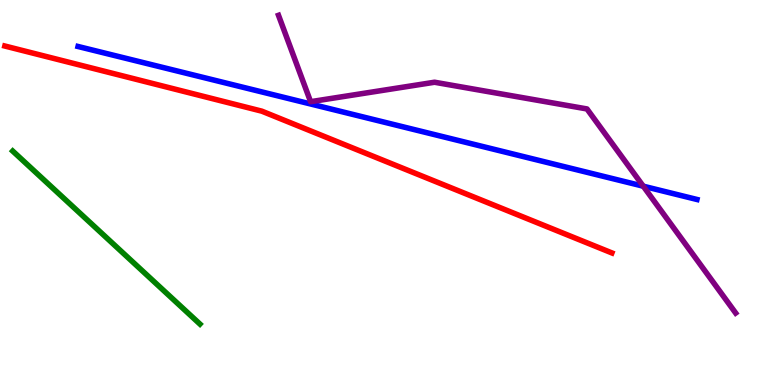[{'lines': ['blue', 'red'], 'intersections': []}, {'lines': ['green', 'red'], 'intersections': []}, {'lines': ['purple', 'red'], 'intersections': []}, {'lines': ['blue', 'green'], 'intersections': []}, {'lines': ['blue', 'purple'], 'intersections': [{'x': 8.3, 'y': 5.16}]}, {'lines': ['green', 'purple'], 'intersections': []}]